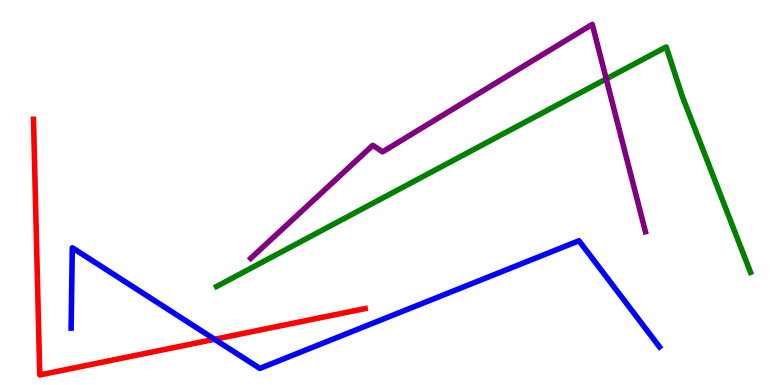[{'lines': ['blue', 'red'], 'intersections': [{'x': 2.77, 'y': 1.19}]}, {'lines': ['green', 'red'], 'intersections': []}, {'lines': ['purple', 'red'], 'intersections': []}, {'lines': ['blue', 'green'], 'intersections': []}, {'lines': ['blue', 'purple'], 'intersections': []}, {'lines': ['green', 'purple'], 'intersections': [{'x': 7.82, 'y': 7.95}]}]